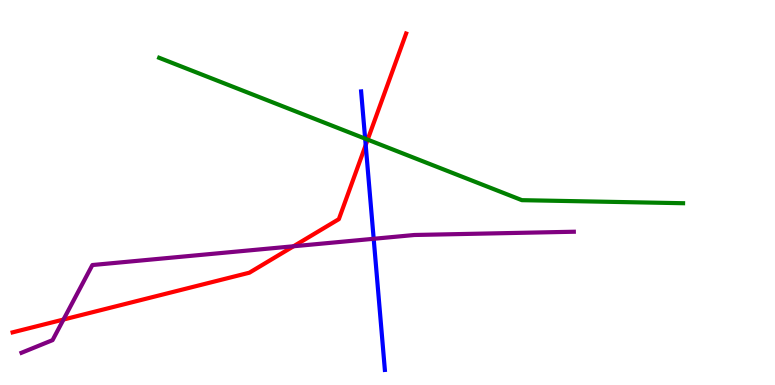[{'lines': ['blue', 'red'], 'intersections': [{'x': 4.72, 'y': 6.23}]}, {'lines': ['green', 'red'], 'intersections': [{'x': 4.74, 'y': 6.37}]}, {'lines': ['purple', 'red'], 'intersections': [{'x': 0.819, 'y': 1.7}, {'x': 3.79, 'y': 3.6}]}, {'lines': ['blue', 'green'], 'intersections': [{'x': 4.71, 'y': 6.4}]}, {'lines': ['blue', 'purple'], 'intersections': [{'x': 4.82, 'y': 3.8}]}, {'lines': ['green', 'purple'], 'intersections': []}]